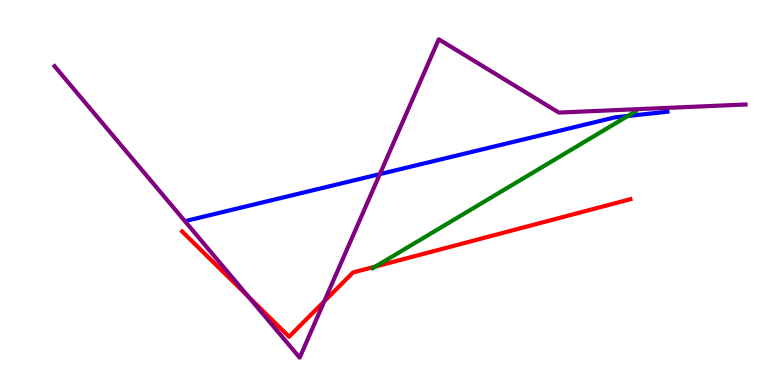[{'lines': ['blue', 'red'], 'intersections': []}, {'lines': ['green', 'red'], 'intersections': [{'x': 4.84, 'y': 3.08}]}, {'lines': ['purple', 'red'], 'intersections': [{'x': 3.21, 'y': 2.29}, {'x': 4.18, 'y': 2.17}]}, {'lines': ['blue', 'green'], 'intersections': [{'x': 8.1, 'y': 6.99}]}, {'lines': ['blue', 'purple'], 'intersections': [{'x': 4.9, 'y': 5.48}]}, {'lines': ['green', 'purple'], 'intersections': []}]